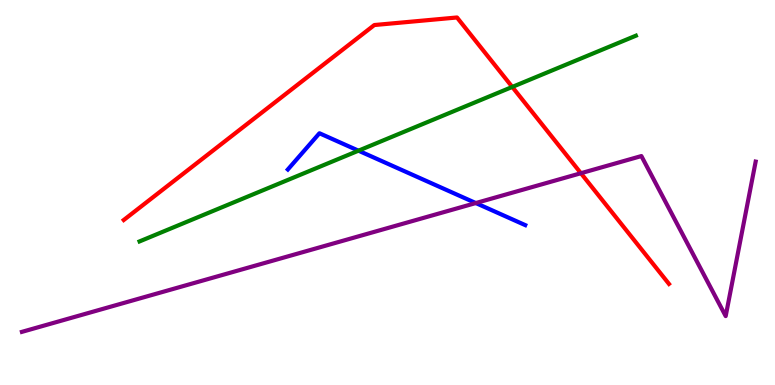[{'lines': ['blue', 'red'], 'intersections': []}, {'lines': ['green', 'red'], 'intersections': [{'x': 6.61, 'y': 7.74}]}, {'lines': ['purple', 'red'], 'intersections': [{'x': 7.5, 'y': 5.5}]}, {'lines': ['blue', 'green'], 'intersections': [{'x': 4.63, 'y': 6.09}]}, {'lines': ['blue', 'purple'], 'intersections': [{'x': 6.14, 'y': 4.73}]}, {'lines': ['green', 'purple'], 'intersections': []}]